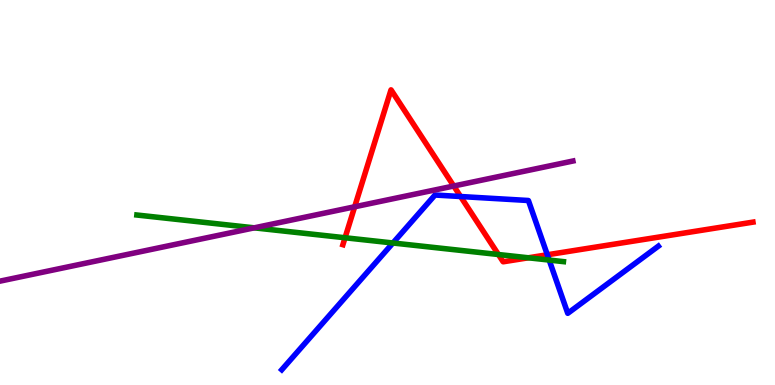[{'lines': ['blue', 'red'], 'intersections': [{'x': 5.94, 'y': 4.9}, {'x': 7.06, 'y': 3.38}]}, {'lines': ['green', 'red'], 'intersections': [{'x': 4.45, 'y': 3.82}, {'x': 6.43, 'y': 3.39}, {'x': 6.82, 'y': 3.3}]}, {'lines': ['purple', 'red'], 'intersections': [{'x': 4.58, 'y': 4.63}, {'x': 5.85, 'y': 5.17}]}, {'lines': ['blue', 'green'], 'intersections': [{'x': 5.07, 'y': 3.69}, {'x': 7.09, 'y': 3.25}]}, {'lines': ['blue', 'purple'], 'intersections': []}, {'lines': ['green', 'purple'], 'intersections': [{'x': 3.28, 'y': 4.08}]}]